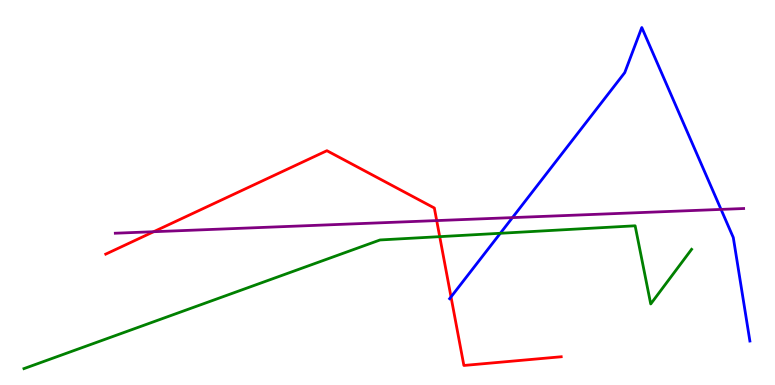[{'lines': ['blue', 'red'], 'intersections': [{'x': 5.82, 'y': 2.29}]}, {'lines': ['green', 'red'], 'intersections': [{'x': 5.67, 'y': 3.85}]}, {'lines': ['purple', 'red'], 'intersections': [{'x': 1.98, 'y': 3.98}, {'x': 5.63, 'y': 4.27}]}, {'lines': ['blue', 'green'], 'intersections': [{'x': 6.46, 'y': 3.94}]}, {'lines': ['blue', 'purple'], 'intersections': [{'x': 6.61, 'y': 4.35}, {'x': 9.3, 'y': 4.56}]}, {'lines': ['green', 'purple'], 'intersections': []}]